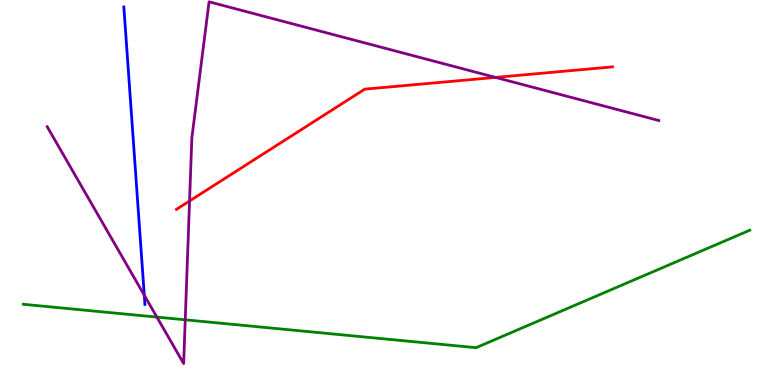[{'lines': ['blue', 'red'], 'intersections': []}, {'lines': ['green', 'red'], 'intersections': []}, {'lines': ['purple', 'red'], 'intersections': [{'x': 2.45, 'y': 4.78}, {'x': 6.39, 'y': 7.99}]}, {'lines': ['blue', 'green'], 'intersections': []}, {'lines': ['blue', 'purple'], 'intersections': [{'x': 1.86, 'y': 2.33}]}, {'lines': ['green', 'purple'], 'intersections': [{'x': 2.02, 'y': 1.76}, {'x': 2.39, 'y': 1.69}]}]